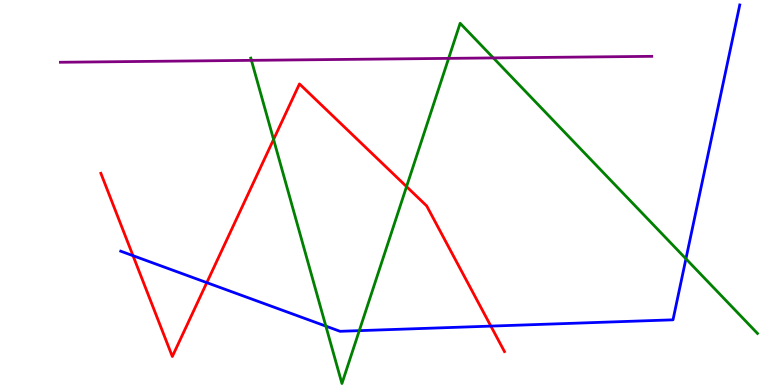[{'lines': ['blue', 'red'], 'intersections': [{'x': 1.72, 'y': 3.36}, {'x': 2.67, 'y': 2.66}, {'x': 6.33, 'y': 1.53}]}, {'lines': ['green', 'red'], 'intersections': [{'x': 3.53, 'y': 6.38}, {'x': 5.25, 'y': 5.15}]}, {'lines': ['purple', 'red'], 'intersections': []}, {'lines': ['blue', 'green'], 'intersections': [{'x': 4.2, 'y': 1.53}, {'x': 4.64, 'y': 1.41}, {'x': 8.85, 'y': 3.28}]}, {'lines': ['blue', 'purple'], 'intersections': []}, {'lines': ['green', 'purple'], 'intersections': [{'x': 3.24, 'y': 8.43}, {'x': 5.79, 'y': 8.48}, {'x': 6.37, 'y': 8.5}]}]